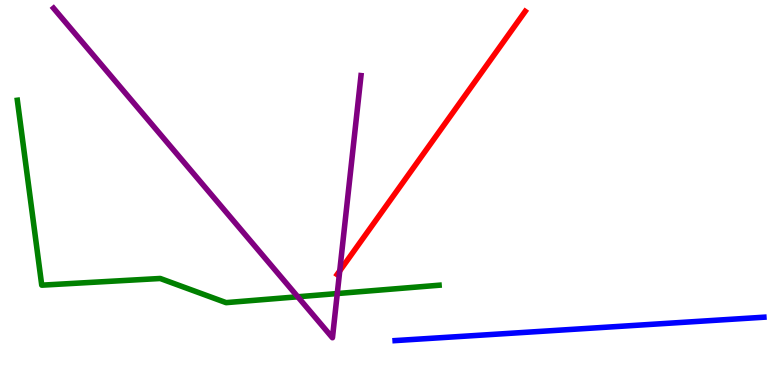[{'lines': ['blue', 'red'], 'intersections': []}, {'lines': ['green', 'red'], 'intersections': []}, {'lines': ['purple', 'red'], 'intersections': [{'x': 4.38, 'y': 2.96}]}, {'lines': ['blue', 'green'], 'intersections': []}, {'lines': ['blue', 'purple'], 'intersections': []}, {'lines': ['green', 'purple'], 'intersections': [{'x': 3.84, 'y': 2.29}, {'x': 4.35, 'y': 2.38}]}]